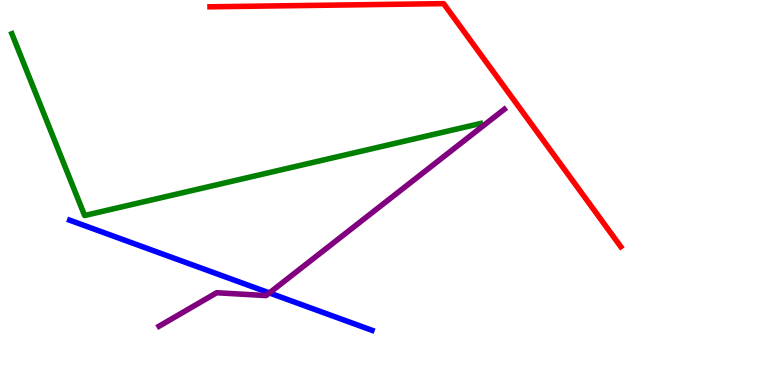[{'lines': ['blue', 'red'], 'intersections': []}, {'lines': ['green', 'red'], 'intersections': []}, {'lines': ['purple', 'red'], 'intersections': []}, {'lines': ['blue', 'green'], 'intersections': []}, {'lines': ['blue', 'purple'], 'intersections': [{'x': 3.48, 'y': 2.39}]}, {'lines': ['green', 'purple'], 'intersections': []}]